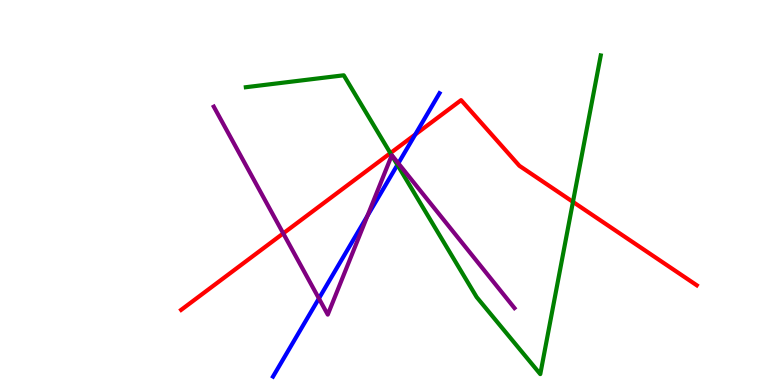[{'lines': ['blue', 'red'], 'intersections': [{'x': 5.36, 'y': 6.51}]}, {'lines': ['green', 'red'], 'intersections': [{'x': 5.04, 'y': 6.02}, {'x': 7.39, 'y': 4.76}]}, {'lines': ['purple', 'red'], 'intersections': [{'x': 3.65, 'y': 3.94}]}, {'lines': ['blue', 'green'], 'intersections': [{'x': 5.13, 'y': 5.72}]}, {'lines': ['blue', 'purple'], 'intersections': [{'x': 4.11, 'y': 2.25}, {'x': 4.74, 'y': 4.39}, {'x': 5.14, 'y': 5.76}]}, {'lines': ['green', 'purple'], 'intersections': [{'x': 5.05, 'y': 5.96}]}]